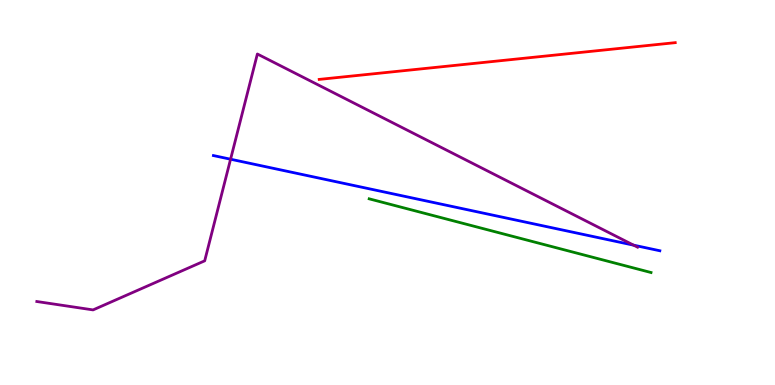[{'lines': ['blue', 'red'], 'intersections': []}, {'lines': ['green', 'red'], 'intersections': []}, {'lines': ['purple', 'red'], 'intersections': []}, {'lines': ['blue', 'green'], 'intersections': []}, {'lines': ['blue', 'purple'], 'intersections': [{'x': 2.98, 'y': 5.86}, {'x': 8.18, 'y': 3.63}]}, {'lines': ['green', 'purple'], 'intersections': []}]